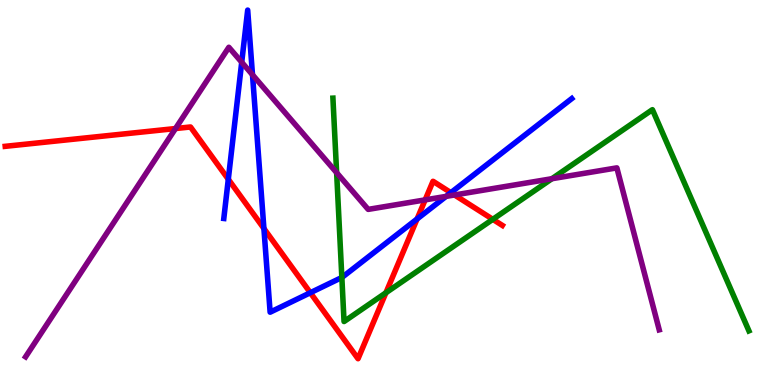[{'lines': ['blue', 'red'], 'intersections': [{'x': 2.95, 'y': 5.34}, {'x': 3.41, 'y': 4.06}, {'x': 4.0, 'y': 2.4}, {'x': 5.38, 'y': 4.31}, {'x': 5.82, 'y': 5.0}]}, {'lines': ['green', 'red'], 'intersections': [{'x': 4.98, 'y': 2.4}, {'x': 6.36, 'y': 4.3}]}, {'lines': ['purple', 'red'], 'intersections': [{'x': 2.26, 'y': 6.66}, {'x': 5.49, 'y': 4.81}, {'x': 5.86, 'y': 4.94}]}, {'lines': ['blue', 'green'], 'intersections': [{'x': 4.41, 'y': 2.79}]}, {'lines': ['blue', 'purple'], 'intersections': [{'x': 3.12, 'y': 8.38}, {'x': 3.26, 'y': 8.06}, {'x': 5.76, 'y': 4.9}]}, {'lines': ['green', 'purple'], 'intersections': [{'x': 4.34, 'y': 5.51}, {'x': 7.12, 'y': 5.36}]}]